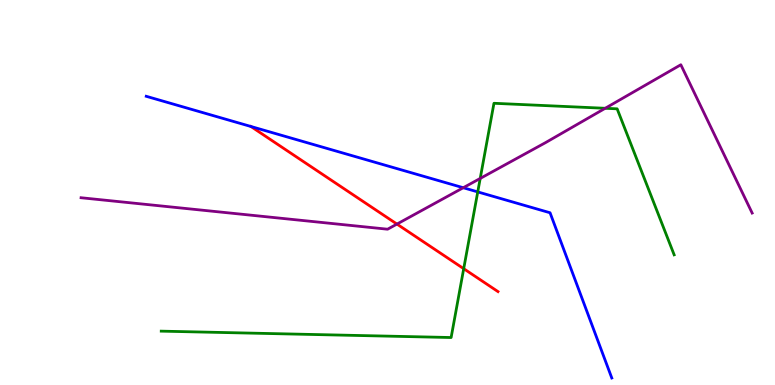[{'lines': ['blue', 'red'], 'intersections': []}, {'lines': ['green', 'red'], 'intersections': [{'x': 5.98, 'y': 3.02}]}, {'lines': ['purple', 'red'], 'intersections': [{'x': 5.12, 'y': 4.18}]}, {'lines': ['blue', 'green'], 'intersections': [{'x': 6.16, 'y': 5.02}]}, {'lines': ['blue', 'purple'], 'intersections': [{'x': 5.98, 'y': 5.12}]}, {'lines': ['green', 'purple'], 'intersections': [{'x': 6.2, 'y': 5.37}, {'x': 7.81, 'y': 7.19}]}]